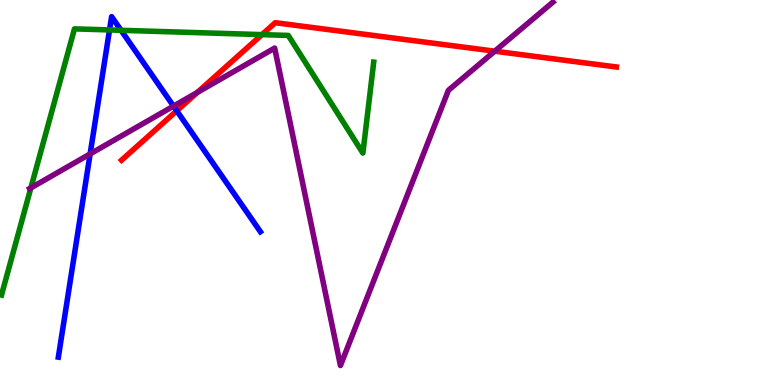[{'lines': ['blue', 'red'], 'intersections': [{'x': 2.28, 'y': 7.12}]}, {'lines': ['green', 'red'], 'intersections': [{'x': 3.38, 'y': 9.1}]}, {'lines': ['purple', 'red'], 'intersections': [{'x': 2.54, 'y': 7.6}, {'x': 6.38, 'y': 8.67}]}, {'lines': ['blue', 'green'], 'intersections': [{'x': 1.41, 'y': 9.22}, {'x': 1.56, 'y': 9.21}]}, {'lines': ['blue', 'purple'], 'intersections': [{'x': 1.16, 'y': 6.0}, {'x': 2.24, 'y': 7.24}]}, {'lines': ['green', 'purple'], 'intersections': [{'x': 0.398, 'y': 5.12}]}]